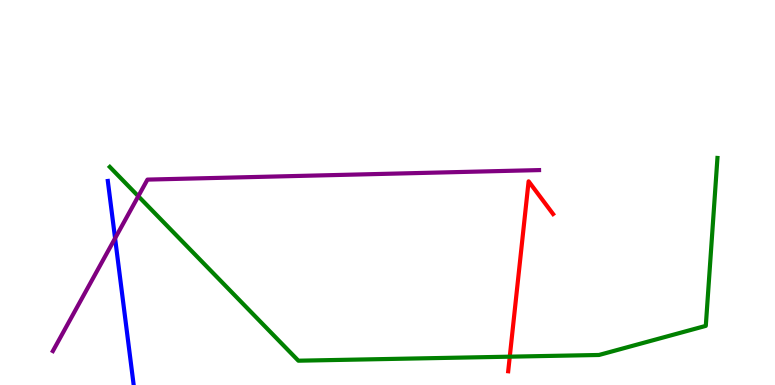[{'lines': ['blue', 'red'], 'intersections': []}, {'lines': ['green', 'red'], 'intersections': [{'x': 6.58, 'y': 0.736}]}, {'lines': ['purple', 'red'], 'intersections': []}, {'lines': ['blue', 'green'], 'intersections': []}, {'lines': ['blue', 'purple'], 'intersections': [{'x': 1.48, 'y': 3.81}]}, {'lines': ['green', 'purple'], 'intersections': [{'x': 1.78, 'y': 4.9}]}]